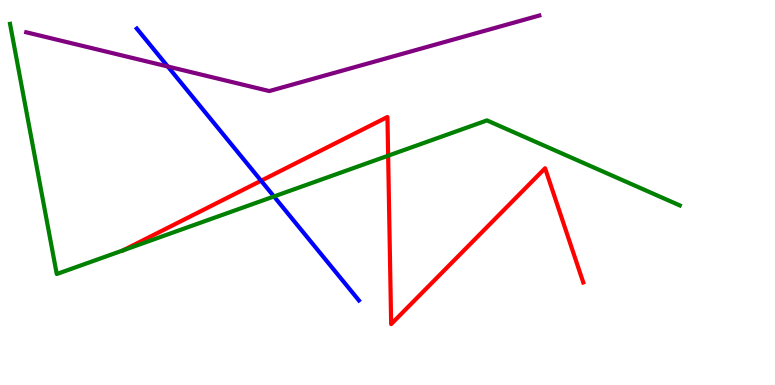[{'lines': ['blue', 'red'], 'intersections': [{'x': 3.37, 'y': 5.31}]}, {'lines': ['green', 'red'], 'intersections': [{'x': 1.59, 'y': 3.5}, {'x': 5.01, 'y': 5.96}]}, {'lines': ['purple', 'red'], 'intersections': []}, {'lines': ['blue', 'green'], 'intersections': [{'x': 3.54, 'y': 4.9}]}, {'lines': ['blue', 'purple'], 'intersections': [{'x': 2.16, 'y': 8.27}]}, {'lines': ['green', 'purple'], 'intersections': []}]